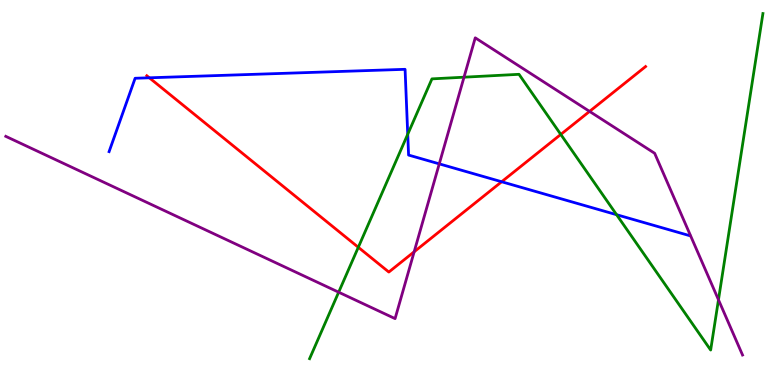[{'lines': ['blue', 'red'], 'intersections': [{'x': 1.93, 'y': 7.98}, {'x': 6.47, 'y': 5.28}]}, {'lines': ['green', 'red'], 'intersections': [{'x': 4.62, 'y': 3.58}, {'x': 7.24, 'y': 6.51}]}, {'lines': ['purple', 'red'], 'intersections': [{'x': 5.34, 'y': 3.46}, {'x': 7.61, 'y': 7.11}]}, {'lines': ['blue', 'green'], 'intersections': [{'x': 5.26, 'y': 6.51}, {'x': 7.96, 'y': 4.42}]}, {'lines': ['blue', 'purple'], 'intersections': [{'x': 5.67, 'y': 5.74}]}, {'lines': ['green', 'purple'], 'intersections': [{'x': 4.37, 'y': 2.41}, {'x': 5.99, 'y': 7.99}, {'x': 9.27, 'y': 2.21}]}]